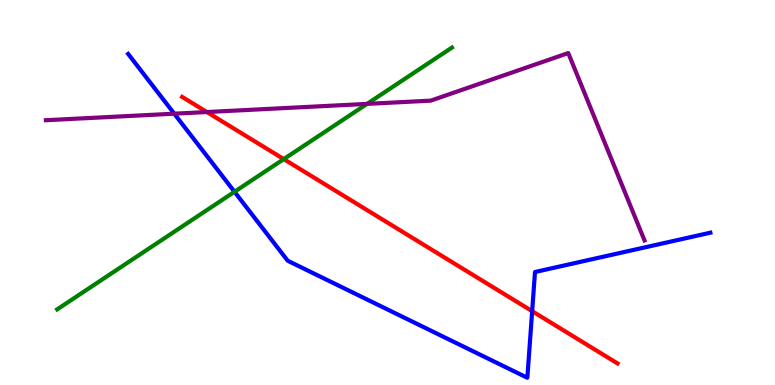[{'lines': ['blue', 'red'], 'intersections': [{'x': 6.87, 'y': 1.92}]}, {'lines': ['green', 'red'], 'intersections': [{'x': 3.66, 'y': 5.87}]}, {'lines': ['purple', 'red'], 'intersections': [{'x': 2.67, 'y': 7.09}]}, {'lines': ['blue', 'green'], 'intersections': [{'x': 3.03, 'y': 5.02}]}, {'lines': ['blue', 'purple'], 'intersections': [{'x': 2.25, 'y': 7.05}]}, {'lines': ['green', 'purple'], 'intersections': [{'x': 4.74, 'y': 7.3}]}]